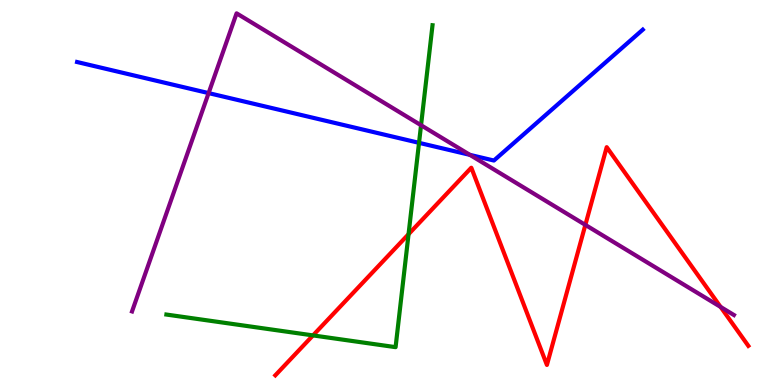[{'lines': ['blue', 'red'], 'intersections': []}, {'lines': ['green', 'red'], 'intersections': [{'x': 4.04, 'y': 1.29}, {'x': 5.27, 'y': 3.92}]}, {'lines': ['purple', 'red'], 'intersections': [{'x': 7.55, 'y': 4.16}, {'x': 9.3, 'y': 2.03}]}, {'lines': ['blue', 'green'], 'intersections': [{'x': 5.41, 'y': 6.29}]}, {'lines': ['blue', 'purple'], 'intersections': [{'x': 2.69, 'y': 7.58}, {'x': 6.06, 'y': 5.98}]}, {'lines': ['green', 'purple'], 'intersections': [{'x': 5.43, 'y': 6.75}]}]